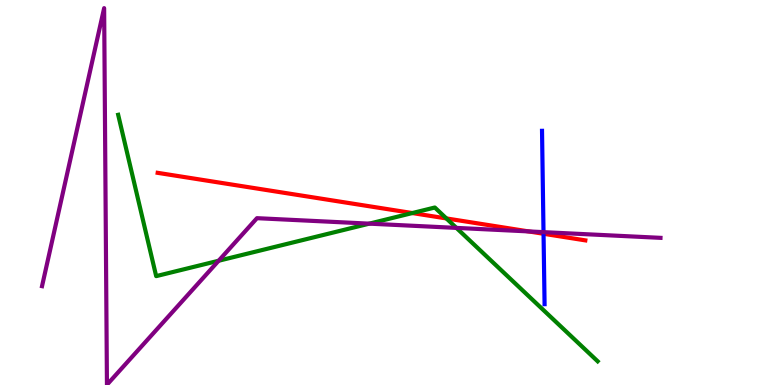[{'lines': ['blue', 'red'], 'intersections': [{'x': 7.01, 'y': 3.93}]}, {'lines': ['green', 'red'], 'intersections': [{'x': 5.32, 'y': 4.47}, {'x': 5.76, 'y': 4.33}]}, {'lines': ['purple', 'red'], 'intersections': [{'x': 6.82, 'y': 3.99}]}, {'lines': ['blue', 'green'], 'intersections': []}, {'lines': ['blue', 'purple'], 'intersections': [{'x': 7.01, 'y': 3.97}]}, {'lines': ['green', 'purple'], 'intersections': [{'x': 2.82, 'y': 3.23}, {'x': 4.76, 'y': 4.19}, {'x': 5.89, 'y': 4.08}]}]